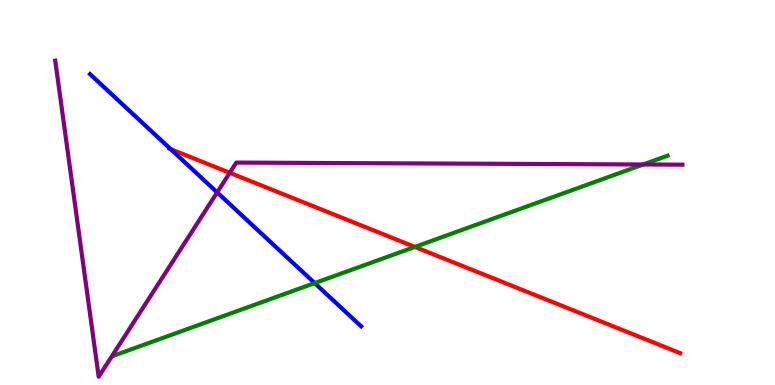[{'lines': ['blue', 'red'], 'intersections': [{'x': 2.2, 'y': 6.13}]}, {'lines': ['green', 'red'], 'intersections': [{'x': 5.35, 'y': 3.59}]}, {'lines': ['purple', 'red'], 'intersections': [{'x': 2.96, 'y': 5.51}]}, {'lines': ['blue', 'green'], 'intersections': [{'x': 4.06, 'y': 2.65}]}, {'lines': ['blue', 'purple'], 'intersections': [{'x': 2.8, 'y': 5.0}]}, {'lines': ['green', 'purple'], 'intersections': [{'x': 8.3, 'y': 5.73}]}]